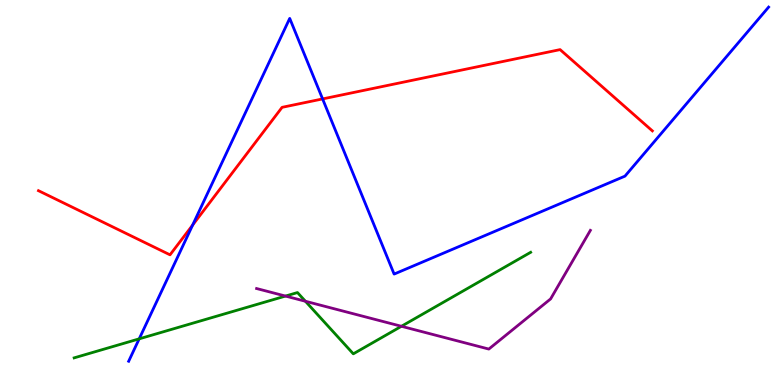[{'lines': ['blue', 'red'], 'intersections': [{'x': 2.49, 'y': 4.15}, {'x': 4.16, 'y': 7.43}]}, {'lines': ['green', 'red'], 'intersections': []}, {'lines': ['purple', 'red'], 'intersections': []}, {'lines': ['blue', 'green'], 'intersections': [{'x': 1.8, 'y': 1.2}]}, {'lines': ['blue', 'purple'], 'intersections': []}, {'lines': ['green', 'purple'], 'intersections': [{'x': 3.68, 'y': 2.31}, {'x': 3.94, 'y': 2.18}, {'x': 5.18, 'y': 1.53}]}]